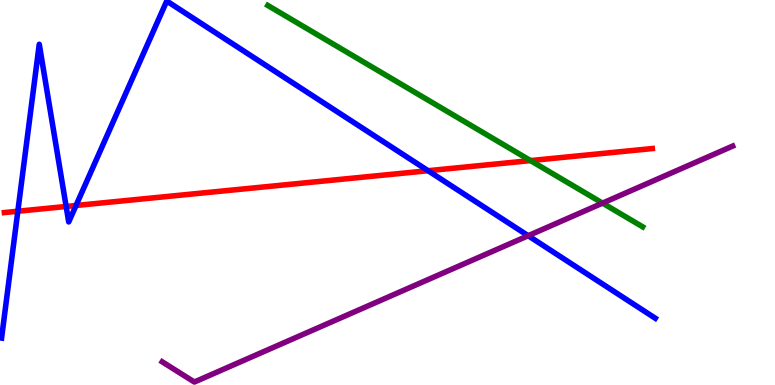[{'lines': ['blue', 'red'], 'intersections': [{'x': 0.23, 'y': 4.51}, {'x': 0.853, 'y': 4.64}, {'x': 0.981, 'y': 4.66}, {'x': 5.52, 'y': 5.57}]}, {'lines': ['green', 'red'], 'intersections': [{'x': 6.85, 'y': 5.83}]}, {'lines': ['purple', 'red'], 'intersections': []}, {'lines': ['blue', 'green'], 'intersections': []}, {'lines': ['blue', 'purple'], 'intersections': [{'x': 6.82, 'y': 3.88}]}, {'lines': ['green', 'purple'], 'intersections': [{'x': 7.77, 'y': 4.72}]}]